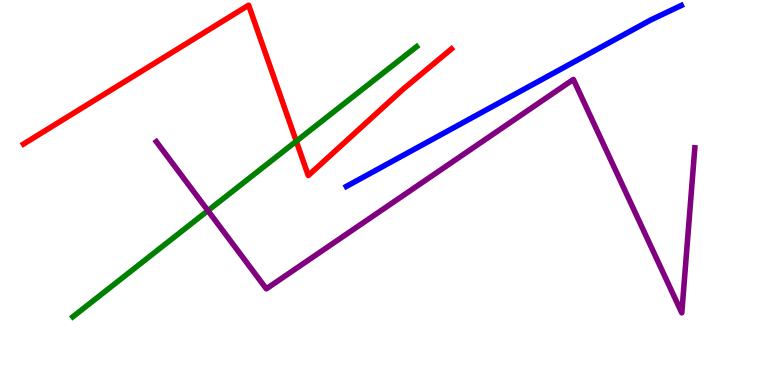[{'lines': ['blue', 'red'], 'intersections': []}, {'lines': ['green', 'red'], 'intersections': [{'x': 3.82, 'y': 6.33}]}, {'lines': ['purple', 'red'], 'intersections': []}, {'lines': ['blue', 'green'], 'intersections': []}, {'lines': ['blue', 'purple'], 'intersections': []}, {'lines': ['green', 'purple'], 'intersections': [{'x': 2.68, 'y': 4.53}]}]